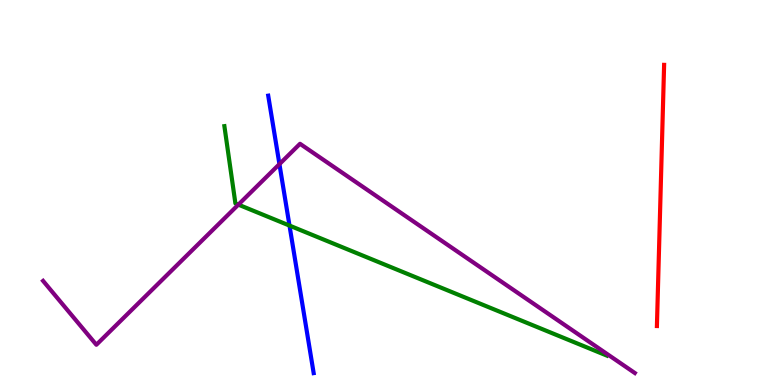[{'lines': ['blue', 'red'], 'intersections': []}, {'lines': ['green', 'red'], 'intersections': []}, {'lines': ['purple', 'red'], 'intersections': []}, {'lines': ['blue', 'green'], 'intersections': [{'x': 3.74, 'y': 4.14}]}, {'lines': ['blue', 'purple'], 'intersections': [{'x': 3.61, 'y': 5.74}]}, {'lines': ['green', 'purple'], 'intersections': [{'x': 3.08, 'y': 4.68}]}]